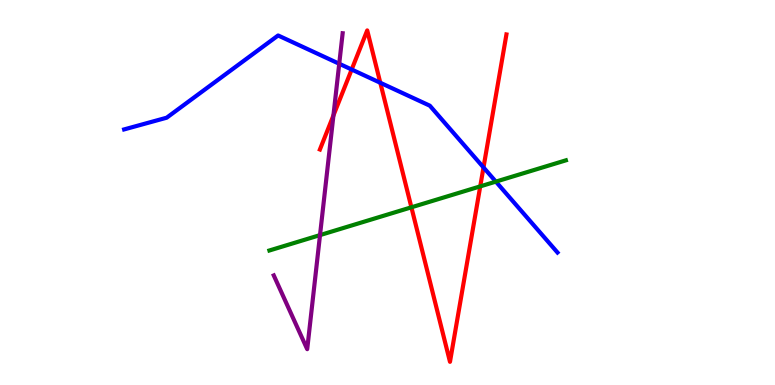[{'lines': ['blue', 'red'], 'intersections': [{'x': 4.54, 'y': 8.19}, {'x': 4.91, 'y': 7.85}, {'x': 6.24, 'y': 5.65}]}, {'lines': ['green', 'red'], 'intersections': [{'x': 5.31, 'y': 4.62}, {'x': 6.2, 'y': 5.16}]}, {'lines': ['purple', 'red'], 'intersections': [{'x': 4.3, 'y': 7.0}]}, {'lines': ['blue', 'green'], 'intersections': [{'x': 6.4, 'y': 5.28}]}, {'lines': ['blue', 'purple'], 'intersections': [{'x': 4.38, 'y': 8.34}]}, {'lines': ['green', 'purple'], 'intersections': [{'x': 4.13, 'y': 3.89}]}]